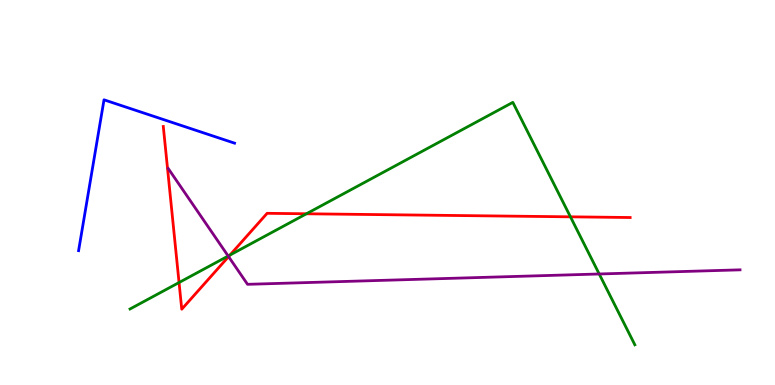[{'lines': ['blue', 'red'], 'intersections': []}, {'lines': ['green', 'red'], 'intersections': [{'x': 2.31, 'y': 2.66}, {'x': 2.97, 'y': 3.38}, {'x': 3.95, 'y': 4.45}, {'x': 7.36, 'y': 4.37}]}, {'lines': ['purple', 'red'], 'intersections': [{'x': 2.95, 'y': 3.33}]}, {'lines': ['blue', 'green'], 'intersections': []}, {'lines': ['blue', 'purple'], 'intersections': []}, {'lines': ['green', 'purple'], 'intersections': [{'x': 2.94, 'y': 3.35}, {'x': 7.73, 'y': 2.88}]}]